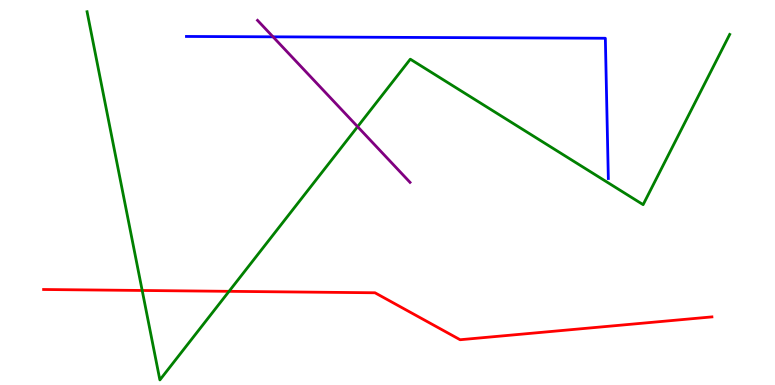[{'lines': ['blue', 'red'], 'intersections': []}, {'lines': ['green', 'red'], 'intersections': [{'x': 1.83, 'y': 2.46}, {'x': 2.96, 'y': 2.43}]}, {'lines': ['purple', 'red'], 'intersections': []}, {'lines': ['blue', 'green'], 'intersections': []}, {'lines': ['blue', 'purple'], 'intersections': [{'x': 3.52, 'y': 9.04}]}, {'lines': ['green', 'purple'], 'intersections': [{'x': 4.61, 'y': 6.71}]}]